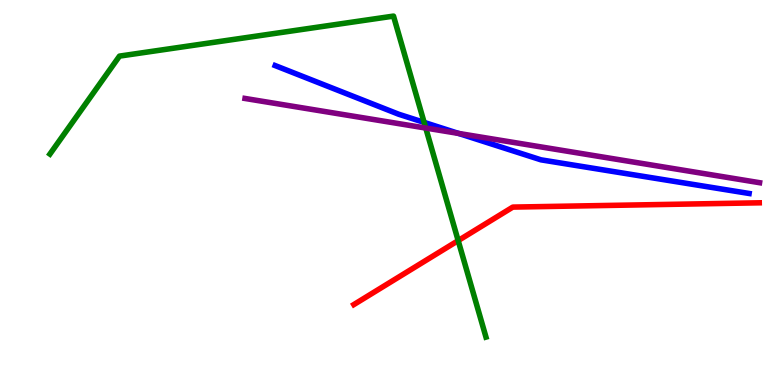[{'lines': ['blue', 'red'], 'intersections': []}, {'lines': ['green', 'red'], 'intersections': [{'x': 5.91, 'y': 3.75}]}, {'lines': ['purple', 'red'], 'intersections': []}, {'lines': ['blue', 'green'], 'intersections': [{'x': 5.47, 'y': 6.82}]}, {'lines': ['blue', 'purple'], 'intersections': [{'x': 5.92, 'y': 6.53}]}, {'lines': ['green', 'purple'], 'intersections': [{'x': 5.49, 'y': 6.67}]}]